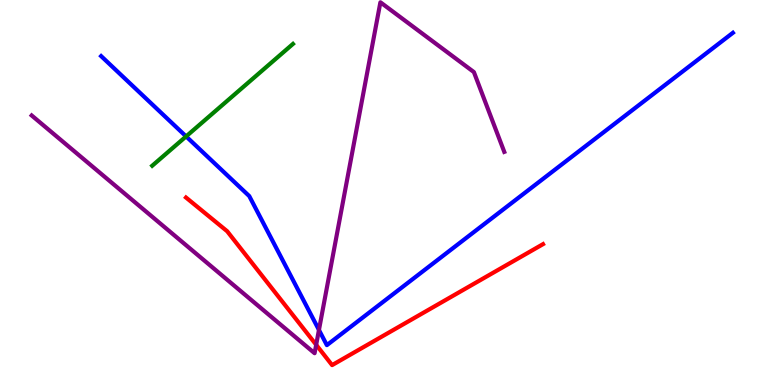[{'lines': ['blue', 'red'], 'intersections': []}, {'lines': ['green', 'red'], 'intersections': []}, {'lines': ['purple', 'red'], 'intersections': [{'x': 4.08, 'y': 1.04}]}, {'lines': ['blue', 'green'], 'intersections': [{'x': 2.4, 'y': 6.46}]}, {'lines': ['blue', 'purple'], 'intersections': [{'x': 4.12, 'y': 1.43}]}, {'lines': ['green', 'purple'], 'intersections': []}]